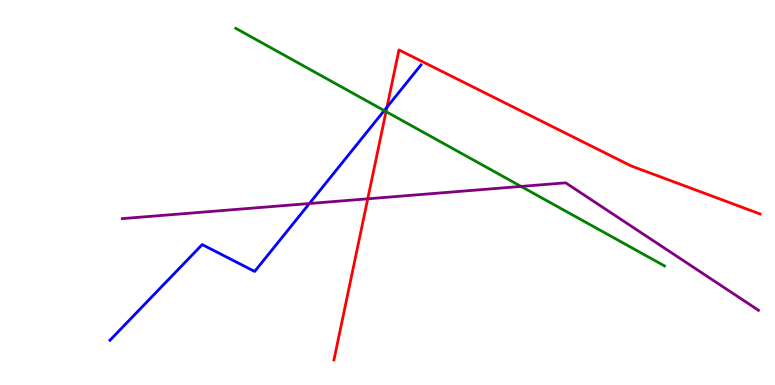[{'lines': ['blue', 'red'], 'intersections': [{'x': 4.99, 'y': 7.22}]}, {'lines': ['green', 'red'], 'intersections': [{'x': 4.98, 'y': 7.1}]}, {'lines': ['purple', 'red'], 'intersections': [{'x': 4.74, 'y': 4.84}]}, {'lines': ['blue', 'green'], 'intersections': [{'x': 4.96, 'y': 7.13}]}, {'lines': ['blue', 'purple'], 'intersections': [{'x': 3.99, 'y': 4.71}]}, {'lines': ['green', 'purple'], 'intersections': [{'x': 6.72, 'y': 5.16}]}]